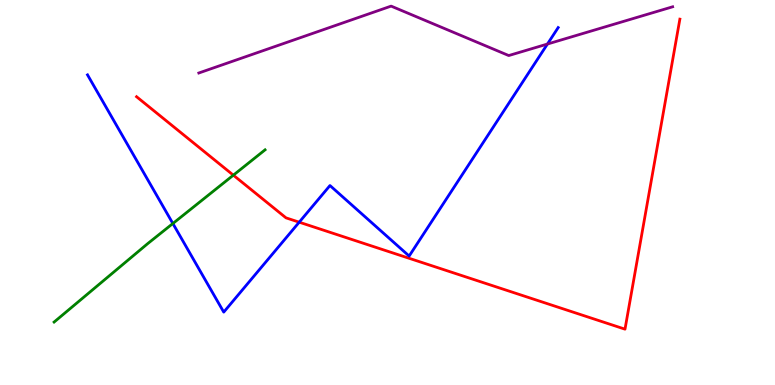[{'lines': ['blue', 'red'], 'intersections': [{'x': 3.86, 'y': 4.23}]}, {'lines': ['green', 'red'], 'intersections': [{'x': 3.01, 'y': 5.45}]}, {'lines': ['purple', 'red'], 'intersections': []}, {'lines': ['blue', 'green'], 'intersections': [{'x': 2.23, 'y': 4.19}]}, {'lines': ['blue', 'purple'], 'intersections': [{'x': 7.06, 'y': 8.86}]}, {'lines': ['green', 'purple'], 'intersections': []}]